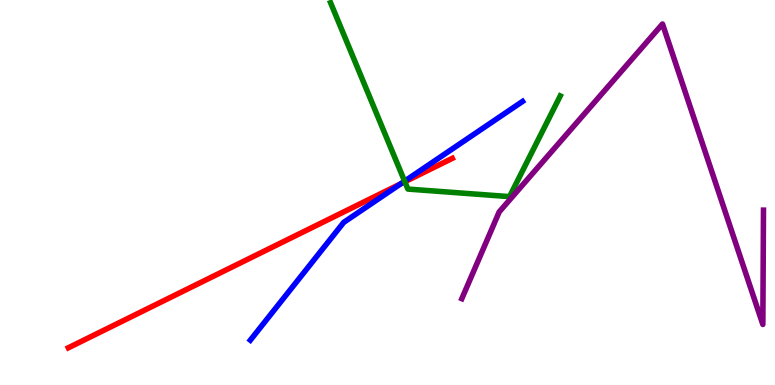[{'lines': ['blue', 'red'], 'intersections': [{'x': 5.17, 'y': 5.23}]}, {'lines': ['green', 'red'], 'intersections': [{'x': 5.22, 'y': 5.28}]}, {'lines': ['purple', 'red'], 'intersections': []}, {'lines': ['blue', 'green'], 'intersections': [{'x': 5.22, 'y': 5.29}]}, {'lines': ['blue', 'purple'], 'intersections': []}, {'lines': ['green', 'purple'], 'intersections': []}]